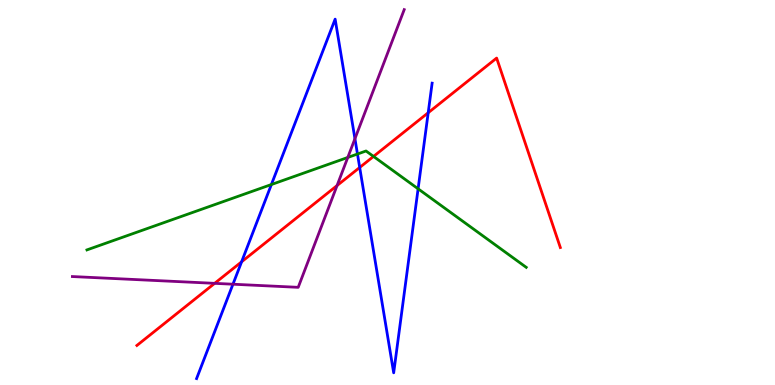[{'lines': ['blue', 'red'], 'intersections': [{'x': 3.12, 'y': 3.2}, {'x': 4.64, 'y': 5.65}, {'x': 5.53, 'y': 7.07}]}, {'lines': ['green', 'red'], 'intersections': [{'x': 4.82, 'y': 5.94}]}, {'lines': ['purple', 'red'], 'intersections': [{'x': 2.77, 'y': 2.64}, {'x': 4.35, 'y': 5.18}]}, {'lines': ['blue', 'green'], 'intersections': [{'x': 3.5, 'y': 5.21}, {'x': 4.61, 'y': 6.0}, {'x': 5.39, 'y': 5.1}]}, {'lines': ['blue', 'purple'], 'intersections': [{'x': 3.01, 'y': 2.62}, {'x': 4.58, 'y': 6.4}]}, {'lines': ['green', 'purple'], 'intersections': [{'x': 4.49, 'y': 5.91}]}]